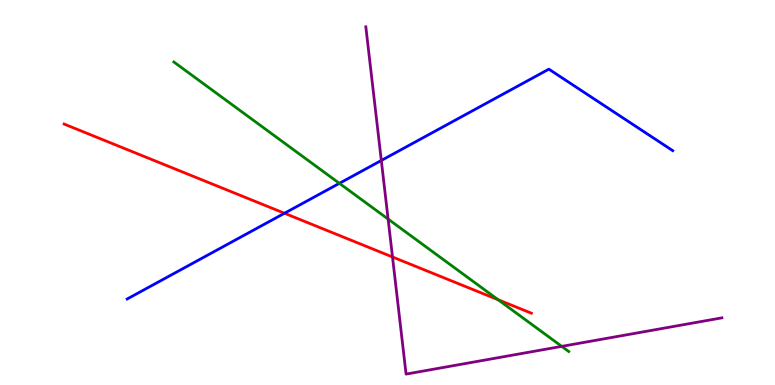[{'lines': ['blue', 'red'], 'intersections': [{'x': 3.67, 'y': 4.46}]}, {'lines': ['green', 'red'], 'intersections': [{'x': 6.43, 'y': 2.21}]}, {'lines': ['purple', 'red'], 'intersections': [{'x': 5.06, 'y': 3.33}]}, {'lines': ['blue', 'green'], 'intersections': [{'x': 4.38, 'y': 5.24}]}, {'lines': ['blue', 'purple'], 'intersections': [{'x': 4.92, 'y': 5.83}]}, {'lines': ['green', 'purple'], 'intersections': [{'x': 5.01, 'y': 4.31}, {'x': 7.25, 'y': 1.0}]}]